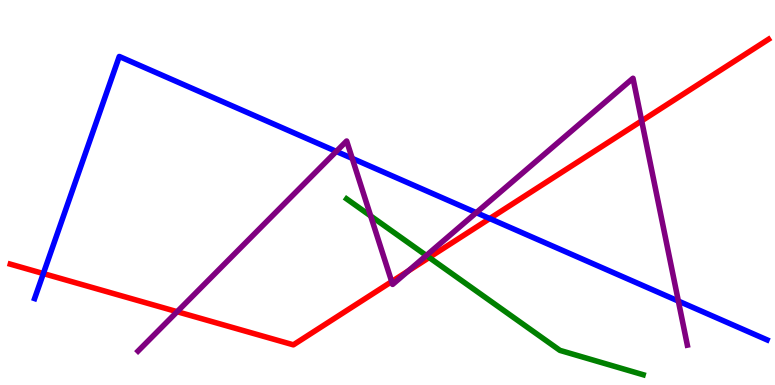[{'lines': ['blue', 'red'], 'intersections': [{'x': 0.559, 'y': 2.89}, {'x': 6.32, 'y': 4.32}]}, {'lines': ['green', 'red'], 'intersections': [{'x': 5.54, 'y': 3.31}]}, {'lines': ['purple', 'red'], 'intersections': [{'x': 2.29, 'y': 1.9}, {'x': 5.05, 'y': 2.69}, {'x': 5.27, 'y': 2.96}, {'x': 8.28, 'y': 6.86}]}, {'lines': ['blue', 'green'], 'intersections': []}, {'lines': ['blue', 'purple'], 'intersections': [{'x': 4.34, 'y': 6.07}, {'x': 4.54, 'y': 5.89}, {'x': 6.15, 'y': 4.48}, {'x': 8.75, 'y': 2.18}]}, {'lines': ['green', 'purple'], 'intersections': [{'x': 4.78, 'y': 4.39}, {'x': 5.5, 'y': 3.36}]}]